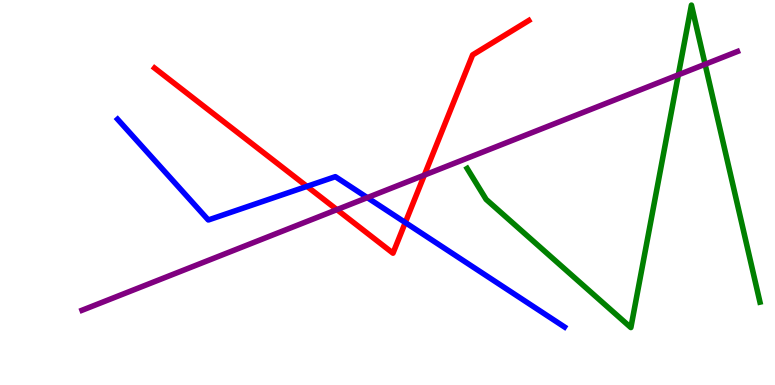[{'lines': ['blue', 'red'], 'intersections': [{'x': 3.96, 'y': 5.16}, {'x': 5.23, 'y': 4.22}]}, {'lines': ['green', 'red'], 'intersections': []}, {'lines': ['purple', 'red'], 'intersections': [{'x': 4.35, 'y': 4.56}, {'x': 5.48, 'y': 5.45}]}, {'lines': ['blue', 'green'], 'intersections': []}, {'lines': ['blue', 'purple'], 'intersections': [{'x': 4.74, 'y': 4.87}]}, {'lines': ['green', 'purple'], 'intersections': [{'x': 8.75, 'y': 8.06}, {'x': 9.1, 'y': 8.33}]}]